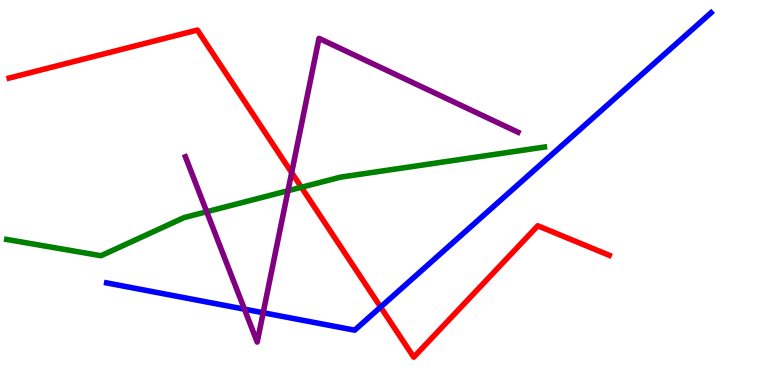[{'lines': ['blue', 'red'], 'intersections': [{'x': 4.91, 'y': 2.02}]}, {'lines': ['green', 'red'], 'intersections': [{'x': 3.89, 'y': 5.14}]}, {'lines': ['purple', 'red'], 'intersections': [{'x': 3.76, 'y': 5.52}]}, {'lines': ['blue', 'green'], 'intersections': []}, {'lines': ['blue', 'purple'], 'intersections': [{'x': 3.15, 'y': 1.97}, {'x': 3.4, 'y': 1.88}]}, {'lines': ['green', 'purple'], 'intersections': [{'x': 2.67, 'y': 4.5}, {'x': 3.72, 'y': 5.05}]}]